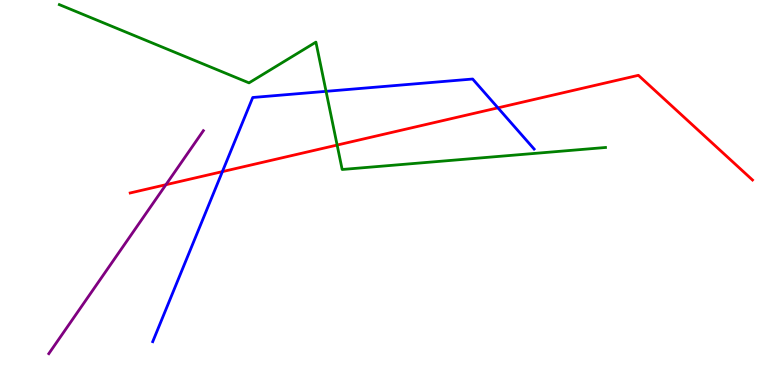[{'lines': ['blue', 'red'], 'intersections': [{'x': 2.87, 'y': 5.54}, {'x': 6.42, 'y': 7.2}]}, {'lines': ['green', 'red'], 'intersections': [{'x': 4.35, 'y': 6.23}]}, {'lines': ['purple', 'red'], 'intersections': [{'x': 2.14, 'y': 5.2}]}, {'lines': ['blue', 'green'], 'intersections': [{'x': 4.21, 'y': 7.63}]}, {'lines': ['blue', 'purple'], 'intersections': []}, {'lines': ['green', 'purple'], 'intersections': []}]